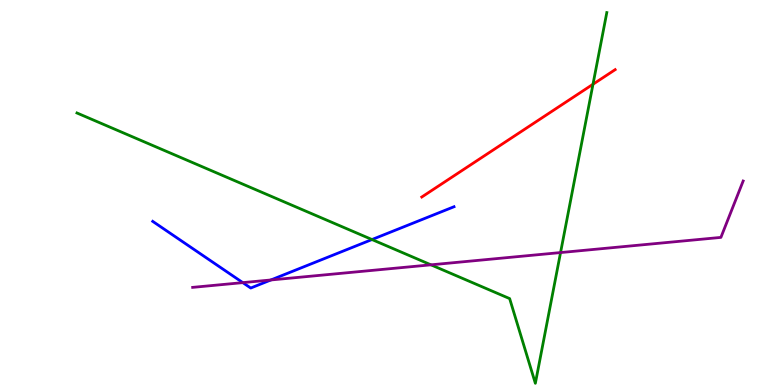[{'lines': ['blue', 'red'], 'intersections': []}, {'lines': ['green', 'red'], 'intersections': [{'x': 7.65, 'y': 7.81}]}, {'lines': ['purple', 'red'], 'intersections': []}, {'lines': ['blue', 'green'], 'intersections': [{'x': 4.8, 'y': 3.78}]}, {'lines': ['blue', 'purple'], 'intersections': [{'x': 3.13, 'y': 2.66}, {'x': 3.5, 'y': 2.73}]}, {'lines': ['green', 'purple'], 'intersections': [{'x': 5.56, 'y': 3.12}, {'x': 7.23, 'y': 3.44}]}]